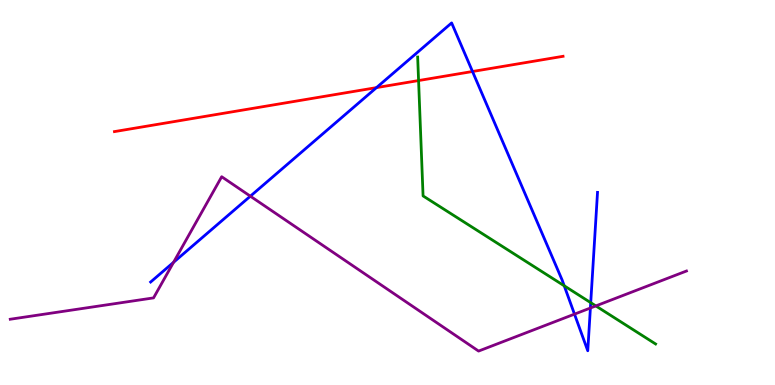[{'lines': ['blue', 'red'], 'intersections': [{'x': 4.86, 'y': 7.72}, {'x': 6.1, 'y': 8.14}]}, {'lines': ['green', 'red'], 'intersections': [{'x': 5.4, 'y': 7.91}]}, {'lines': ['purple', 'red'], 'intersections': []}, {'lines': ['blue', 'green'], 'intersections': [{'x': 7.28, 'y': 2.58}, {'x': 7.62, 'y': 2.14}]}, {'lines': ['blue', 'purple'], 'intersections': [{'x': 2.24, 'y': 3.19}, {'x': 3.23, 'y': 4.9}, {'x': 7.41, 'y': 1.84}, {'x': 7.62, 'y': 2.0}]}, {'lines': ['green', 'purple'], 'intersections': [{'x': 7.69, 'y': 2.05}]}]